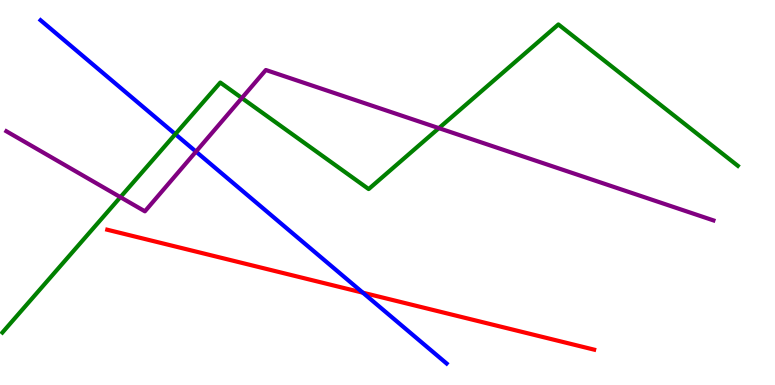[{'lines': ['blue', 'red'], 'intersections': [{'x': 4.68, 'y': 2.4}]}, {'lines': ['green', 'red'], 'intersections': []}, {'lines': ['purple', 'red'], 'intersections': []}, {'lines': ['blue', 'green'], 'intersections': [{'x': 2.26, 'y': 6.52}]}, {'lines': ['blue', 'purple'], 'intersections': [{'x': 2.53, 'y': 6.06}]}, {'lines': ['green', 'purple'], 'intersections': [{'x': 1.55, 'y': 4.88}, {'x': 3.12, 'y': 7.45}, {'x': 5.66, 'y': 6.67}]}]